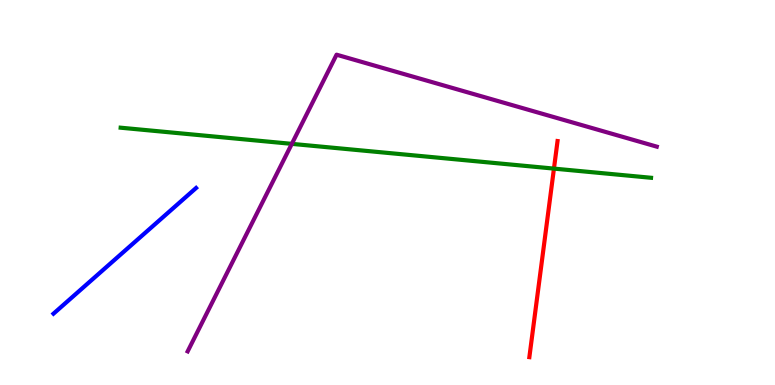[{'lines': ['blue', 'red'], 'intersections': []}, {'lines': ['green', 'red'], 'intersections': [{'x': 7.15, 'y': 5.62}]}, {'lines': ['purple', 'red'], 'intersections': []}, {'lines': ['blue', 'green'], 'intersections': []}, {'lines': ['blue', 'purple'], 'intersections': []}, {'lines': ['green', 'purple'], 'intersections': [{'x': 3.77, 'y': 6.26}]}]